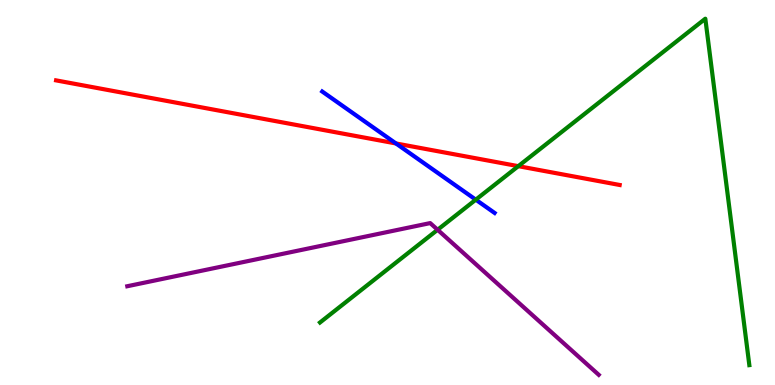[{'lines': ['blue', 'red'], 'intersections': [{'x': 5.11, 'y': 6.27}]}, {'lines': ['green', 'red'], 'intersections': [{'x': 6.69, 'y': 5.68}]}, {'lines': ['purple', 'red'], 'intersections': []}, {'lines': ['blue', 'green'], 'intersections': [{'x': 6.14, 'y': 4.81}]}, {'lines': ['blue', 'purple'], 'intersections': []}, {'lines': ['green', 'purple'], 'intersections': [{'x': 5.65, 'y': 4.03}]}]